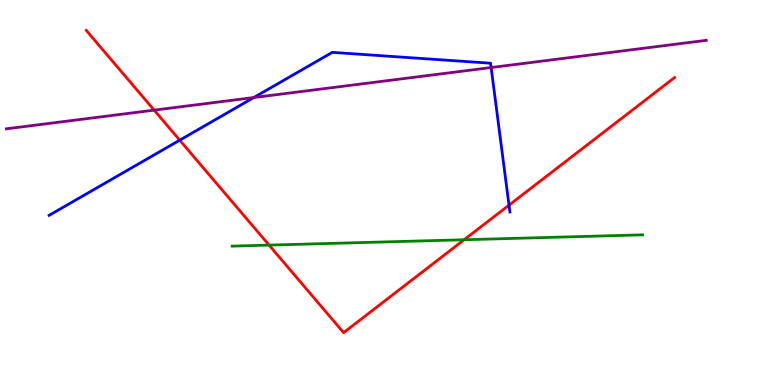[{'lines': ['blue', 'red'], 'intersections': [{'x': 2.32, 'y': 6.36}, {'x': 6.57, 'y': 4.67}]}, {'lines': ['green', 'red'], 'intersections': [{'x': 3.47, 'y': 3.63}, {'x': 5.99, 'y': 3.77}]}, {'lines': ['purple', 'red'], 'intersections': [{'x': 1.99, 'y': 7.14}]}, {'lines': ['blue', 'green'], 'intersections': []}, {'lines': ['blue', 'purple'], 'intersections': [{'x': 3.27, 'y': 7.47}, {'x': 6.34, 'y': 8.25}]}, {'lines': ['green', 'purple'], 'intersections': []}]